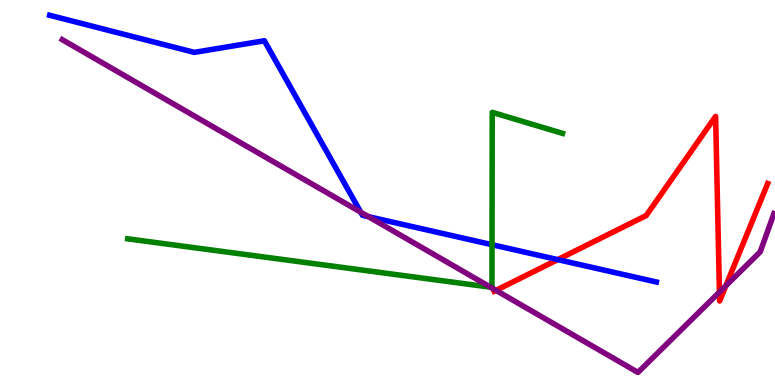[{'lines': ['blue', 'red'], 'intersections': [{'x': 7.2, 'y': 3.26}]}, {'lines': ['green', 'red'], 'intersections': []}, {'lines': ['purple', 'red'], 'intersections': [{'x': 6.4, 'y': 2.46}, {'x': 9.28, 'y': 2.41}, {'x': 9.37, 'y': 2.58}]}, {'lines': ['blue', 'green'], 'intersections': [{'x': 6.35, 'y': 3.64}]}, {'lines': ['blue', 'purple'], 'intersections': [{'x': 4.65, 'y': 4.49}, {'x': 4.75, 'y': 4.37}]}, {'lines': ['green', 'purple'], 'intersections': [{'x': 6.33, 'y': 2.54}]}]